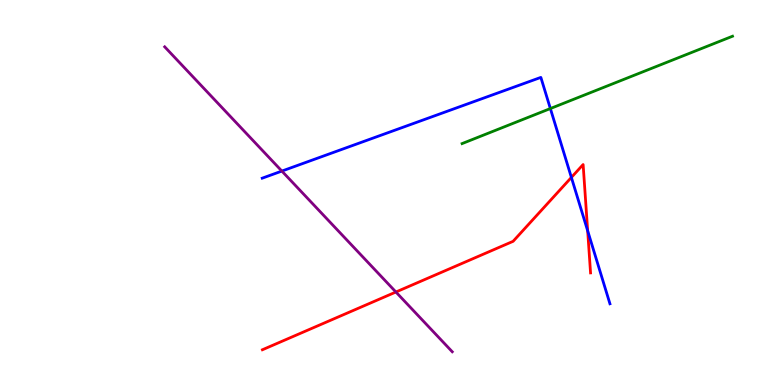[{'lines': ['blue', 'red'], 'intersections': [{'x': 7.37, 'y': 5.39}, {'x': 7.58, 'y': 4.01}]}, {'lines': ['green', 'red'], 'intersections': []}, {'lines': ['purple', 'red'], 'intersections': [{'x': 5.11, 'y': 2.42}]}, {'lines': ['blue', 'green'], 'intersections': [{'x': 7.1, 'y': 7.18}]}, {'lines': ['blue', 'purple'], 'intersections': [{'x': 3.64, 'y': 5.56}]}, {'lines': ['green', 'purple'], 'intersections': []}]